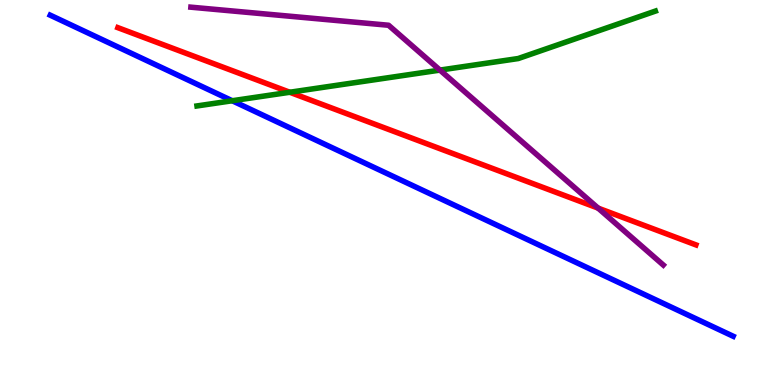[{'lines': ['blue', 'red'], 'intersections': []}, {'lines': ['green', 'red'], 'intersections': [{'x': 3.74, 'y': 7.6}]}, {'lines': ['purple', 'red'], 'intersections': [{'x': 7.72, 'y': 4.59}]}, {'lines': ['blue', 'green'], 'intersections': [{'x': 3.0, 'y': 7.38}]}, {'lines': ['blue', 'purple'], 'intersections': []}, {'lines': ['green', 'purple'], 'intersections': [{'x': 5.68, 'y': 8.18}]}]